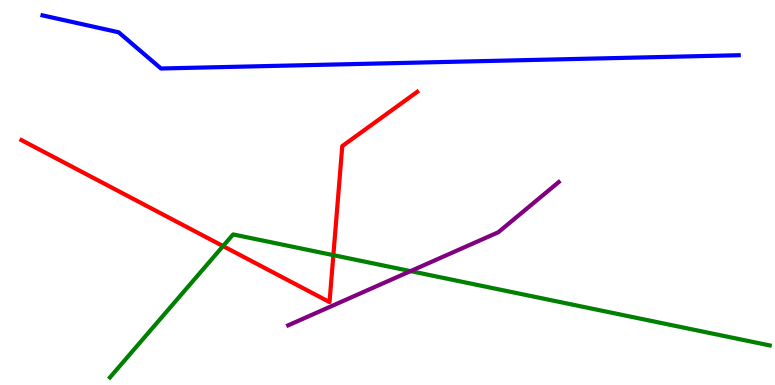[{'lines': ['blue', 'red'], 'intersections': []}, {'lines': ['green', 'red'], 'intersections': [{'x': 2.88, 'y': 3.61}, {'x': 4.3, 'y': 3.37}]}, {'lines': ['purple', 'red'], 'intersections': []}, {'lines': ['blue', 'green'], 'intersections': []}, {'lines': ['blue', 'purple'], 'intersections': []}, {'lines': ['green', 'purple'], 'intersections': [{'x': 5.3, 'y': 2.96}]}]